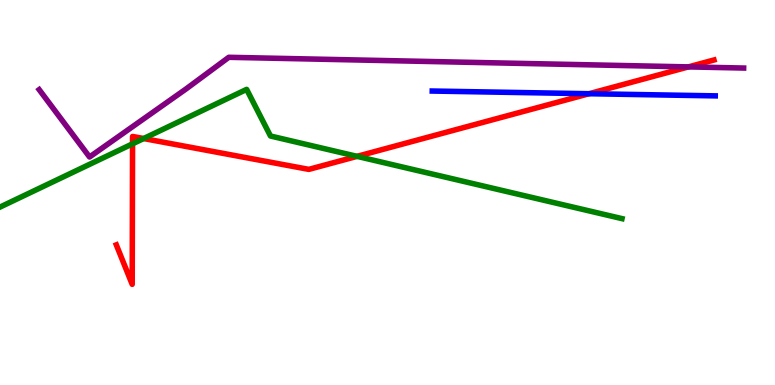[{'lines': ['blue', 'red'], 'intersections': [{'x': 7.6, 'y': 7.57}]}, {'lines': ['green', 'red'], 'intersections': [{'x': 1.71, 'y': 6.26}, {'x': 1.85, 'y': 6.4}, {'x': 4.61, 'y': 5.94}]}, {'lines': ['purple', 'red'], 'intersections': [{'x': 8.88, 'y': 8.26}]}, {'lines': ['blue', 'green'], 'intersections': []}, {'lines': ['blue', 'purple'], 'intersections': []}, {'lines': ['green', 'purple'], 'intersections': []}]